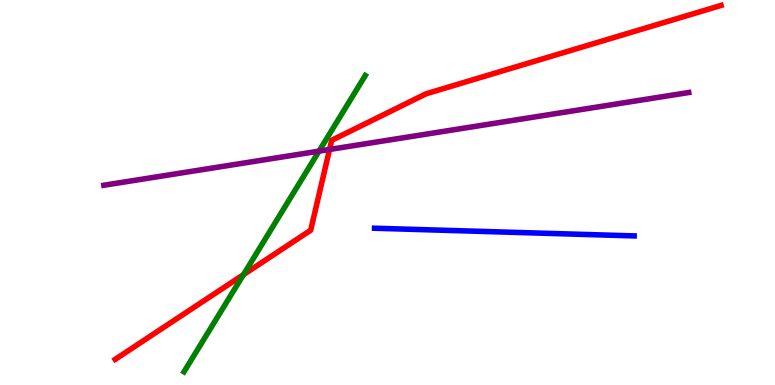[{'lines': ['blue', 'red'], 'intersections': []}, {'lines': ['green', 'red'], 'intersections': [{'x': 3.14, 'y': 2.87}]}, {'lines': ['purple', 'red'], 'intersections': [{'x': 4.25, 'y': 6.12}]}, {'lines': ['blue', 'green'], 'intersections': []}, {'lines': ['blue', 'purple'], 'intersections': []}, {'lines': ['green', 'purple'], 'intersections': [{'x': 4.12, 'y': 6.07}]}]